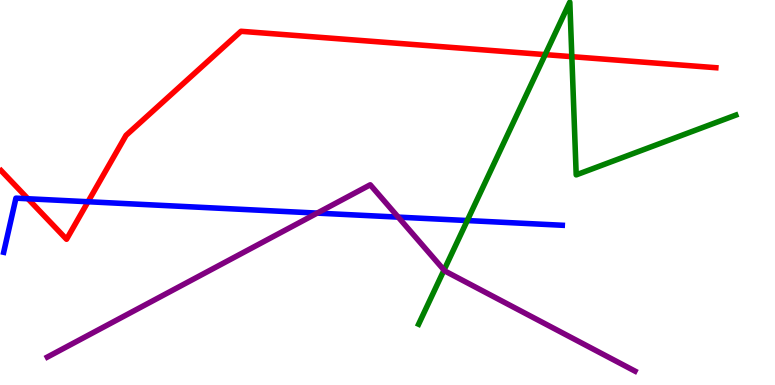[{'lines': ['blue', 'red'], 'intersections': [{'x': 0.361, 'y': 4.84}, {'x': 1.14, 'y': 4.76}]}, {'lines': ['green', 'red'], 'intersections': [{'x': 7.03, 'y': 8.58}, {'x': 7.38, 'y': 8.53}]}, {'lines': ['purple', 'red'], 'intersections': []}, {'lines': ['blue', 'green'], 'intersections': [{'x': 6.03, 'y': 4.27}]}, {'lines': ['blue', 'purple'], 'intersections': [{'x': 4.09, 'y': 4.46}, {'x': 5.14, 'y': 4.36}]}, {'lines': ['green', 'purple'], 'intersections': [{'x': 5.73, 'y': 2.99}]}]